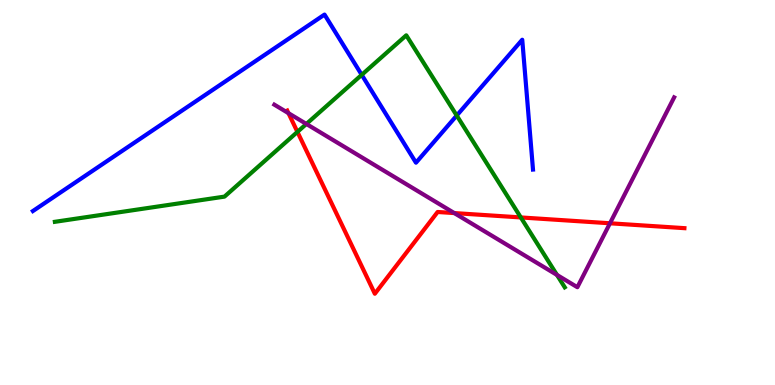[{'lines': ['blue', 'red'], 'intersections': []}, {'lines': ['green', 'red'], 'intersections': [{'x': 3.84, 'y': 6.57}, {'x': 6.72, 'y': 4.35}]}, {'lines': ['purple', 'red'], 'intersections': [{'x': 3.72, 'y': 7.06}, {'x': 5.86, 'y': 4.47}, {'x': 7.87, 'y': 4.2}]}, {'lines': ['blue', 'green'], 'intersections': [{'x': 4.67, 'y': 8.06}, {'x': 5.89, 'y': 7.0}]}, {'lines': ['blue', 'purple'], 'intersections': []}, {'lines': ['green', 'purple'], 'intersections': [{'x': 3.95, 'y': 6.78}, {'x': 7.19, 'y': 2.86}]}]